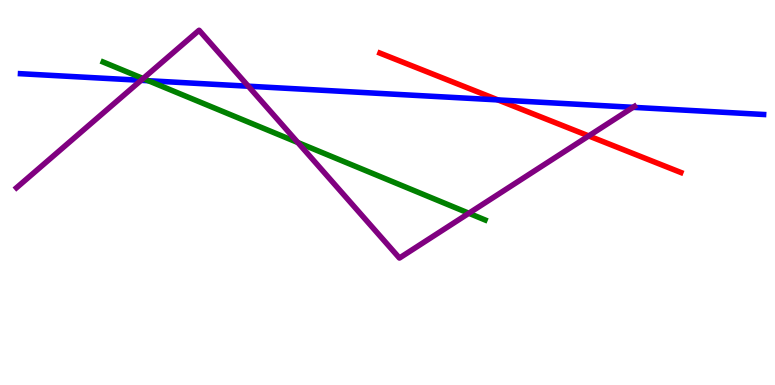[{'lines': ['blue', 'red'], 'intersections': [{'x': 6.42, 'y': 7.41}]}, {'lines': ['green', 'red'], 'intersections': []}, {'lines': ['purple', 'red'], 'intersections': [{'x': 7.6, 'y': 6.47}]}, {'lines': ['blue', 'green'], 'intersections': [{'x': 1.91, 'y': 7.9}]}, {'lines': ['blue', 'purple'], 'intersections': [{'x': 1.82, 'y': 7.91}, {'x': 3.2, 'y': 7.76}, {'x': 8.17, 'y': 7.21}]}, {'lines': ['green', 'purple'], 'intersections': [{'x': 1.85, 'y': 7.96}, {'x': 3.84, 'y': 6.3}, {'x': 6.05, 'y': 4.46}]}]